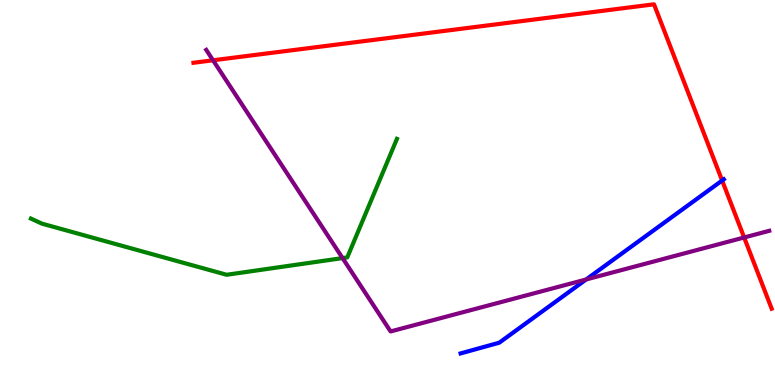[{'lines': ['blue', 'red'], 'intersections': [{'x': 9.32, 'y': 5.31}]}, {'lines': ['green', 'red'], 'intersections': []}, {'lines': ['purple', 'red'], 'intersections': [{'x': 2.75, 'y': 8.43}, {'x': 9.6, 'y': 3.83}]}, {'lines': ['blue', 'green'], 'intersections': []}, {'lines': ['blue', 'purple'], 'intersections': [{'x': 7.56, 'y': 2.74}]}, {'lines': ['green', 'purple'], 'intersections': [{'x': 4.42, 'y': 3.3}]}]